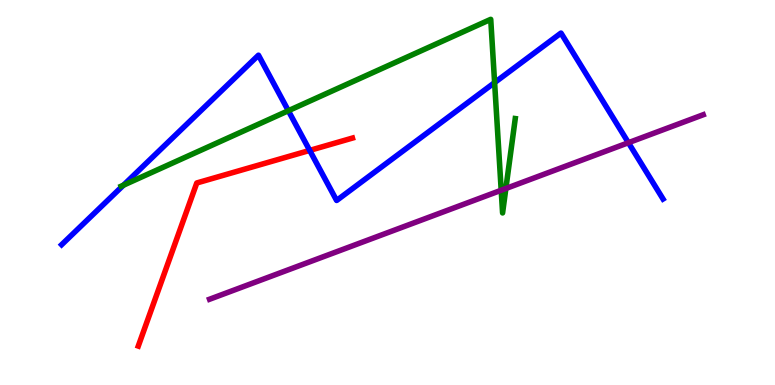[{'lines': ['blue', 'red'], 'intersections': [{'x': 4.0, 'y': 6.09}]}, {'lines': ['green', 'red'], 'intersections': []}, {'lines': ['purple', 'red'], 'intersections': []}, {'lines': ['blue', 'green'], 'intersections': [{'x': 1.59, 'y': 5.19}, {'x': 3.72, 'y': 7.12}, {'x': 6.38, 'y': 7.85}]}, {'lines': ['blue', 'purple'], 'intersections': [{'x': 8.11, 'y': 6.29}]}, {'lines': ['green', 'purple'], 'intersections': [{'x': 6.47, 'y': 5.06}, {'x': 6.53, 'y': 5.1}]}]